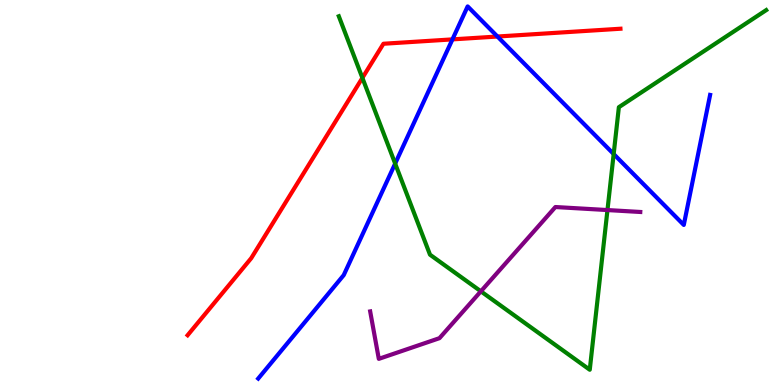[{'lines': ['blue', 'red'], 'intersections': [{'x': 5.84, 'y': 8.98}, {'x': 6.42, 'y': 9.05}]}, {'lines': ['green', 'red'], 'intersections': [{'x': 4.68, 'y': 7.98}]}, {'lines': ['purple', 'red'], 'intersections': []}, {'lines': ['blue', 'green'], 'intersections': [{'x': 5.1, 'y': 5.75}, {'x': 7.92, 'y': 6.0}]}, {'lines': ['blue', 'purple'], 'intersections': []}, {'lines': ['green', 'purple'], 'intersections': [{'x': 6.2, 'y': 2.43}, {'x': 7.84, 'y': 4.54}]}]